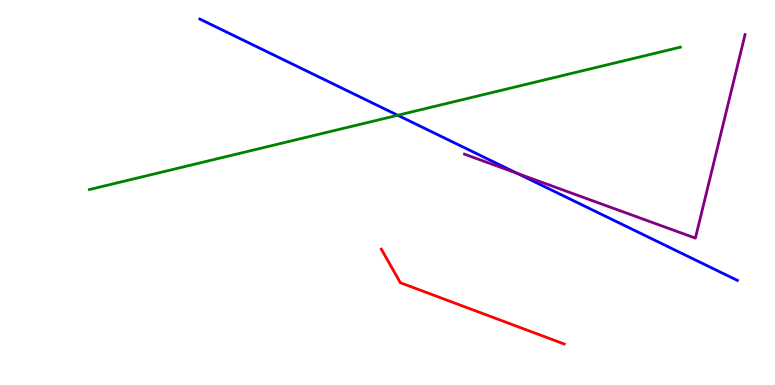[{'lines': ['blue', 'red'], 'intersections': []}, {'lines': ['green', 'red'], 'intersections': []}, {'lines': ['purple', 'red'], 'intersections': []}, {'lines': ['blue', 'green'], 'intersections': [{'x': 5.13, 'y': 7.01}]}, {'lines': ['blue', 'purple'], 'intersections': [{'x': 6.67, 'y': 5.5}]}, {'lines': ['green', 'purple'], 'intersections': []}]